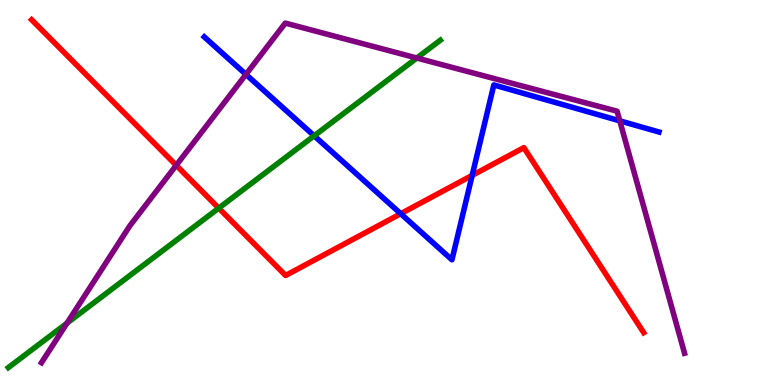[{'lines': ['blue', 'red'], 'intersections': [{'x': 5.17, 'y': 4.45}, {'x': 6.09, 'y': 5.44}]}, {'lines': ['green', 'red'], 'intersections': [{'x': 2.82, 'y': 4.59}]}, {'lines': ['purple', 'red'], 'intersections': [{'x': 2.27, 'y': 5.71}]}, {'lines': ['blue', 'green'], 'intersections': [{'x': 4.05, 'y': 6.47}]}, {'lines': ['blue', 'purple'], 'intersections': [{'x': 3.17, 'y': 8.07}, {'x': 8.0, 'y': 6.86}]}, {'lines': ['green', 'purple'], 'intersections': [{'x': 0.865, 'y': 1.61}, {'x': 5.38, 'y': 8.49}]}]